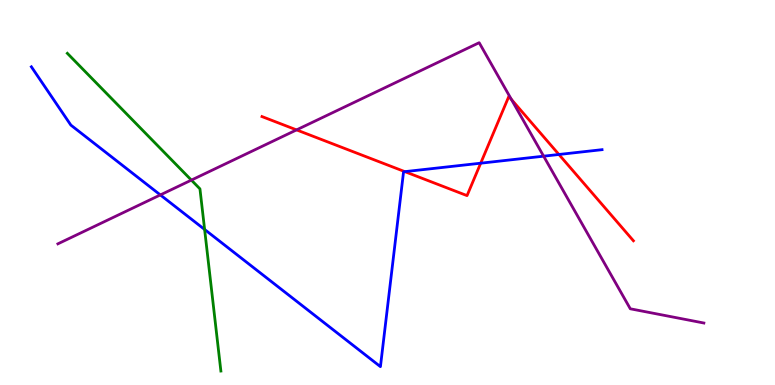[{'lines': ['blue', 'red'], 'intersections': [{'x': 5.22, 'y': 5.54}, {'x': 6.2, 'y': 5.76}, {'x': 7.21, 'y': 5.99}]}, {'lines': ['green', 'red'], 'intersections': []}, {'lines': ['purple', 'red'], 'intersections': [{'x': 3.83, 'y': 6.63}, {'x': 6.6, 'y': 7.42}]}, {'lines': ['blue', 'green'], 'intersections': [{'x': 2.64, 'y': 4.04}]}, {'lines': ['blue', 'purple'], 'intersections': [{'x': 2.07, 'y': 4.94}, {'x': 7.01, 'y': 5.94}]}, {'lines': ['green', 'purple'], 'intersections': [{'x': 2.47, 'y': 5.32}]}]